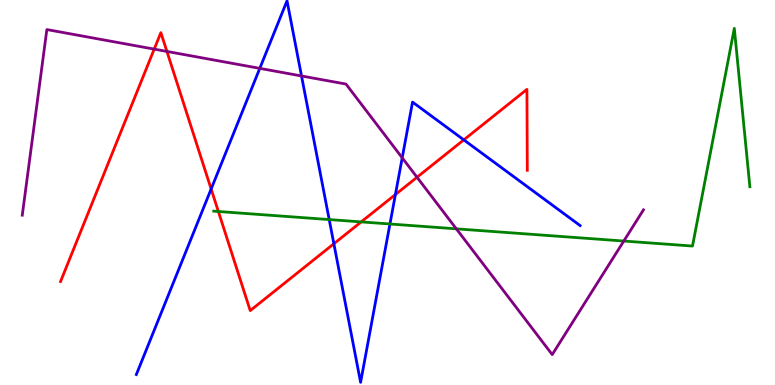[{'lines': ['blue', 'red'], 'intersections': [{'x': 2.72, 'y': 5.09}, {'x': 4.31, 'y': 3.67}, {'x': 5.1, 'y': 4.95}, {'x': 5.98, 'y': 6.37}]}, {'lines': ['green', 'red'], 'intersections': [{'x': 2.82, 'y': 4.51}, {'x': 4.66, 'y': 4.24}]}, {'lines': ['purple', 'red'], 'intersections': [{'x': 1.99, 'y': 8.72}, {'x': 2.15, 'y': 8.66}, {'x': 5.38, 'y': 5.4}]}, {'lines': ['blue', 'green'], 'intersections': [{'x': 4.25, 'y': 4.3}, {'x': 5.03, 'y': 4.18}]}, {'lines': ['blue', 'purple'], 'intersections': [{'x': 3.35, 'y': 8.22}, {'x': 3.89, 'y': 8.03}, {'x': 5.19, 'y': 5.9}]}, {'lines': ['green', 'purple'], 'intersections': [{'x': 5.89, 'y': 4.06}, {'x': 8.05, 'y': 3.74}]}]